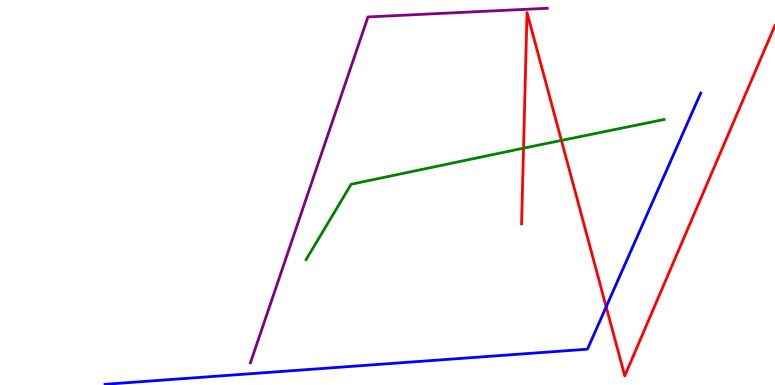[{'lines': ['blue', 'red'], 'intersections': [{'x': 7.82, 'y': 2.03}]}, {'lines': ['green', 'red'], 'intersections': [{'x': 6.76, 'y': 6.15}, {'x': 7.24, 'y': 6.35}]}, {'lines': ['purple', 'red'], 'intersections': []}, {'lines': ['blue', 'green'], 'intersections': []}, {'lines': ['blue', 'purple'], 'intersections': []}, {'lines': ['green', 'purple'], 'intersections': []}]